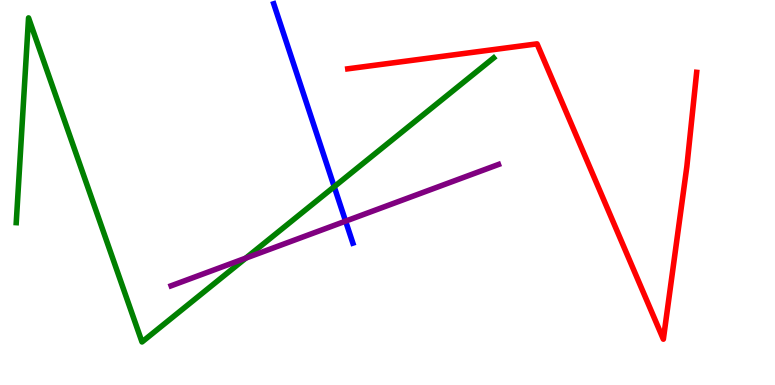[{'lines': ['blue', 'red'], 'intersections': []}, {'lines': ['green', 'red'], 'intersections': []}, {'lines': ['purple', 'red'], 'intersections': []}, {'lines': ['blue', 'green'], 'intersections': [{'x': 4.31, 'y': 5.15}]}, {'lines': ['blue', 'purple'], 'intersections': [{'x': 4.46, 'y': 4.26}]}, {'lines': ['green', 'purple'], 'intersections': [{'x': 3.17, 'y': 3.3}]}]